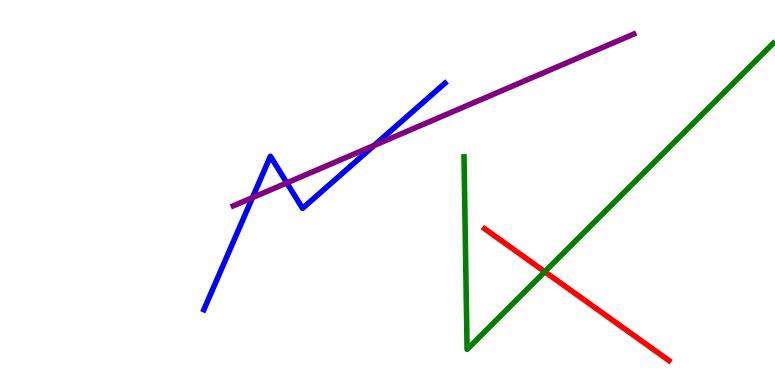[{'lines': ['blue', 'red'], 'intersections': []}, {'lines': ['green', 'red'], 'intersections': [{'x': 7.03, 'y': 2.94}]}, {'lines': ['purple', 'red'], 'intersections': []}, {'lines': ['blue', 'green'], 'intersections': []}, {'lines': ['blue', 'purple'], 'intersections': [{'x': 3.26, 'y': 4.87}, {'x': 3.7, 'y': 5.25}, {'x': 4.83, 'y': 6.22}]}, {'lines': ['green', 'purple'], 'intersections': []}]